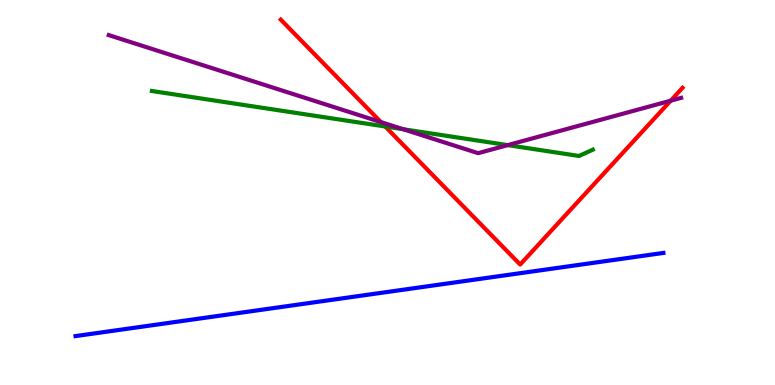[{'lines': ['blue', 'red'], 'intersections': []}, {'lines': ['green', 'red'], 'intersections': [{'x': 4.97, 'y': 6.71}]}, {'lines': ['purple', 'red'], 'intersections': [{'x': 4.92, 'y': 6.83}, {'x': 8.65, 'y': 7.38}]}, {'lines': ['blue', 'green'], 'intersections': []}, {'lines': ['blue', 'purple'], 'intersections': []}, {'lines': ['green', 'purple'], 'intersections': [{'x': 5.2, 'y': 6.64}, {'x': 6.55, 'y': 6.23}]}]